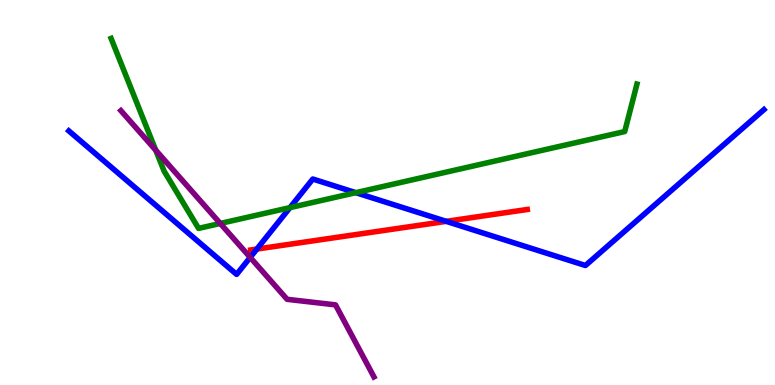[{'lines': ['blue', 'red'], 'intersections': [{'x': 3.31, 'y': 3.53}, {'x': 5.76, 'y': 4.25}]}, {'lines': ['green', 'red'], 'intersections': []}, {'lines': ['purple', 'red'], 'intersections': []}, {'lines': ['blue', 'green'], 'intersections': [{'x': 3.74, 'y': 4.61}, {'x': 4.59, 'y': 5.0}]}, {'lines': ['blue', 'purple'], 'intersections': [{'x': 3.23, 'y': 3.31}]}, {'lines': ['green', 'purple'], 'intersections': [{'x': 2.01, 'y': 6.1}, {'x': 2.84, 'y': 4.2}]}]